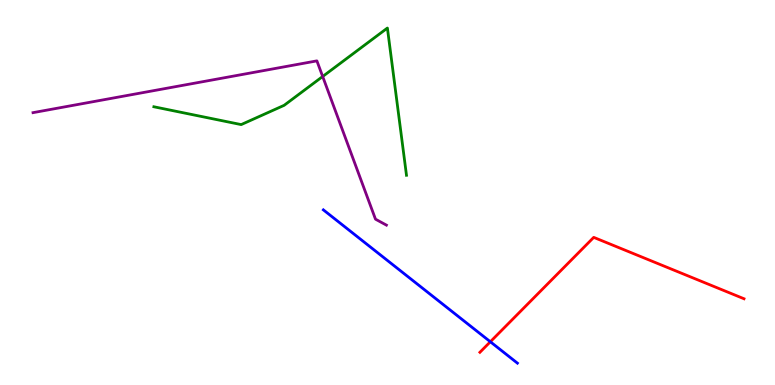[{'lines': ['blue', 'red'], 'intersections': [{'x': 6.33, 'y': 1.12}]}, {'lines': ['green', 'red'], 'intersections': []}, {'lines': ['purple', 'red'], 'intersections': []}, {'lines': ['blue', 'green'], 'intersections': []}, {'lines': ['blue', 'purple'], 'intersections': []}, {'lines': ['green', 'purple'], 'intersections': [{'x': 4.16, 'y': 8.01}]}]